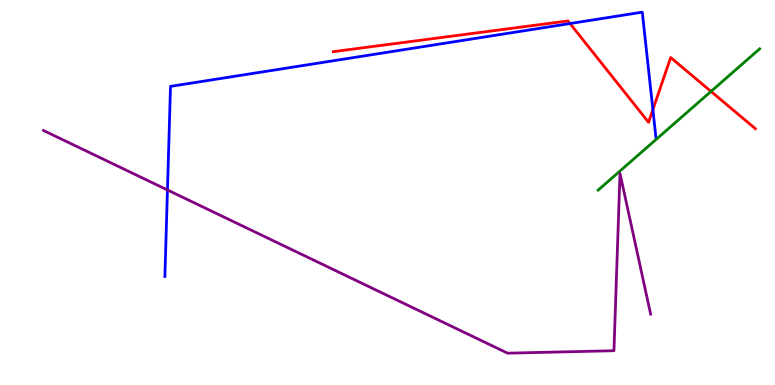[{'lines': ['blue', 'red'], 'intersections': [{'x': 7.36, 'y': 9.39}, {'x': 8.42, 'y': 7.15}]}, {'lines': ['green', 'red'], 'intersections': [{'x': 9.17, 'y': 7.63}]}, {'lines': ['purple', 'red'], 'intersections': []}, {'lines': ['blue', 'green'], 'intersections': []}, {'lines': ['blue', 'purple'], 'intersections': [{'x': 2.16, 'y': 5.07}]}, {'lines': ['green', 'purple'], 'intersections': []}]